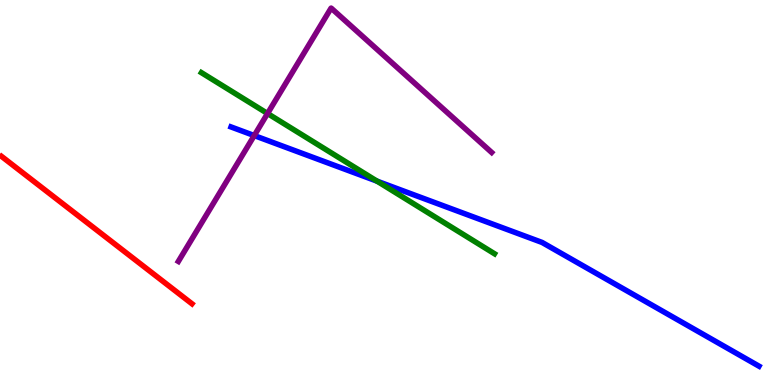[{'lines': ['blue', 'red'], 'intersections': []}, {'lines': ['green', 'red'], 'intersections': []}, {'lines': ['purple', 'red'], 'intersections': []}, {'lines': ['blue', 'green'], 'intersections': [{'x': 4.87, 'y': 5.29}]}, {'lines': ['blue', 'purple'], 'intersections': [{'x': 3.28, 'y': 6.48}]}, {'lines': ['green', 'purple'], 'intersections': [{'x': 3.45, 'y': 7.05}]}]